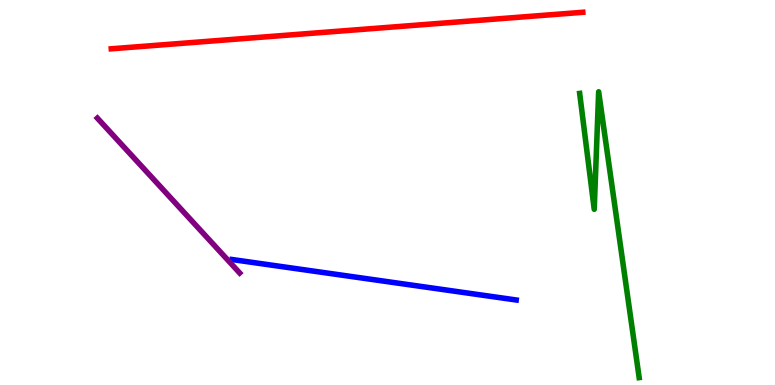[{'lines': ['blue', 'red'], 'intersections': []}, {'lines': ['green', 'red'], 'intersections': []}, {'lines': ['purple', 'red'], 'intersections': []}, {'lines': ['blue', 'green'], 'intersections': []}, {'lines': ['blue', 'purple'], 'intersections': []}, {'lines': ['green', 'purple'], 'intersections': []}]